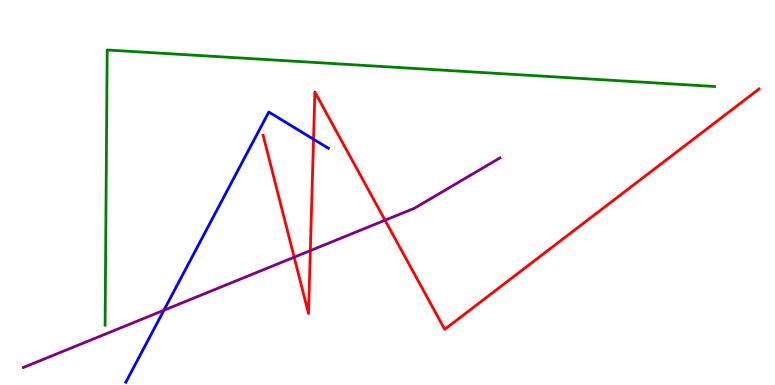[{'lines': ['blue', 'red'], 'intersections': [{'x': 4.05, 'y': 6.38}]}, {'lines': ['green', 'red'], 'intersections': []}, {'lines': ['purple', 'red'], 'intersections': [{'x': 3.8, 'y': 3.32}, {'x': 4.0, 'y': 3.49}, {'x': 4.97, 'y': 4.28}]}, {'lines': ['blue', 'green'], 'intersections': []}, {'lines': ['blue', 'purple'], 'intersections': [{'x': 2.11, 'y': 1.94}]}, {'lines': ['green', 'purple'], 'intersections': []}]